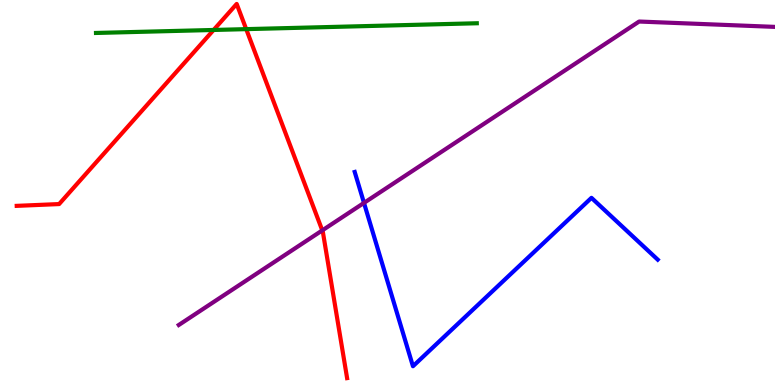[{'lines': ['blue', 'red'], 'intersections': []}, {'lines': ['green', 'red'], 'intersections': [{'x': 2.76, 'y': 9.22}, {'x': 3.18, 'y': 9.24}]}, {'lines': ['purple', 'red'], 'intersections': [{'x': 4.16, 'y': 4.02}]}, {'lines': ['blue', 'green'], 'intersections': []}, {'lines': ['blue', 'purple'], 'intersections': [{'x': 4.7, 'y': 4.73}]}, {'lines': ['green', 'purple'], 'intersections': []}]